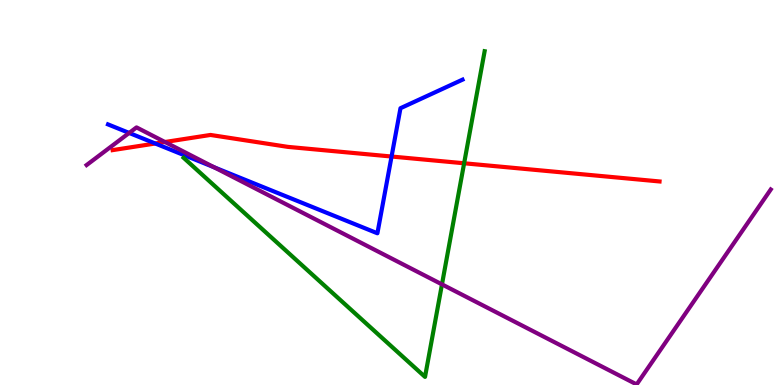[{'lines': ['blue', 'red'], 'intersections': [{'x': 2.0, 'y': 6.27}, {'x': 5.05, 'y': 5.93}]}, {'lines': ['green', 'red'], 'intersections': [{'x': 5.99, 'y': 5.76}]}, {'lines': ['purple', 'red'], 'intersections': [{'x': 2.13, 'y': 6.31}]}, {'lines': ['blue', 'green'], 'intersections': []}, {'lines': ['blue', 'purple'], 'intersections': [{'x': 1.67, 'y': 6.55}, {'x': 2.76, 'y': 5.65}]}, {'lines': ['green', 'purple'], 'intersections': [{'x': 5.7, 'y': 2.61}]}]